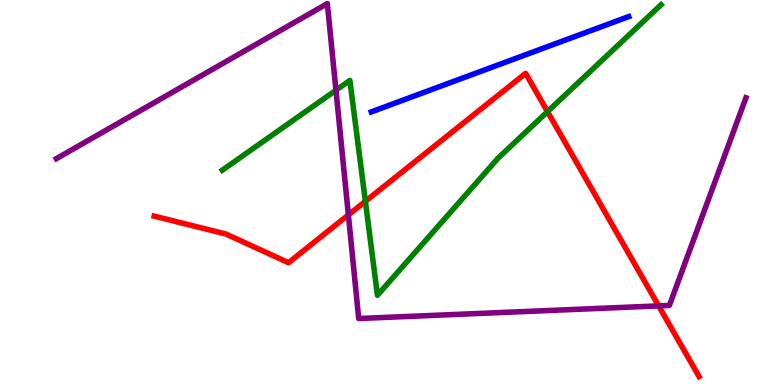[{'lines': ['blue', 'red'], 'intersections': []}, {'lines': ['green', 'red'], 'intersections': [{'x': 4.71, 'y': 4.77}, {'x': 7.06, 'y': 7.1}]}, {'lines': ['purple', 'red'], 'intersections': [{'x': 4.5, 'y': 4.42}, {'x': 8.5, 'y': 2.05}]}, {'lines': ['blue', 'green'], 'intersections': []}, {'lines': ['blue', 'purple'], 'intersections': []}, {'lines': ['green', 'purple'], 'intersections': [{'x': 4.33, 'y': 7.66}]}]